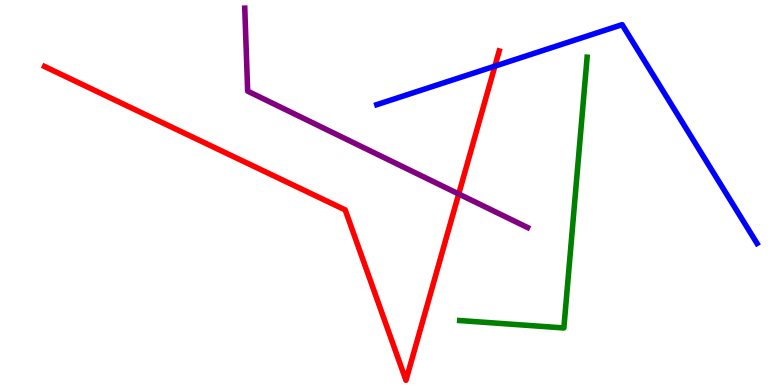[{'lines': ['blue', 'red'], 'intersections': [{'x': 6.39, 'y': 8.28}]}, {'lines': ['green', 'red'], 'intersections': []}, {'lines': ['purple', 'red'], 'intersections': [{'x': 5.92, 'y': 4.96}]}, {'lines': ['blue', 'green'], 'intersections': []}, {'lines': ['blue', 'purple'], 'intersections': []}, {'lines': ['green', 'purple'], 'intersections': []}]